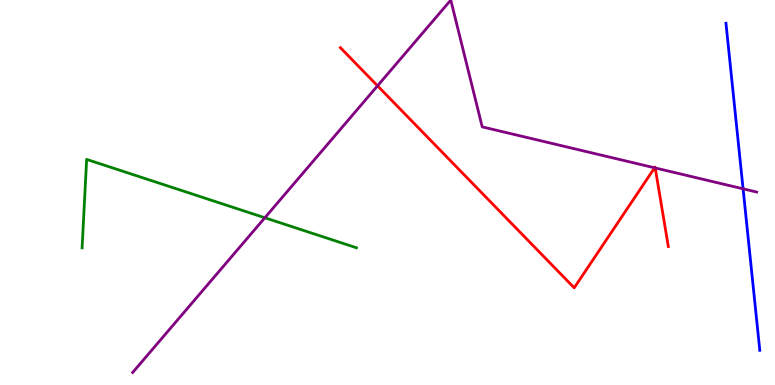[{'lines': ['blue', 'red'], 'intersections': []}, {'lines': ['green', 'red'], 'intersections': []}, {'lines': ['purple', 'red'], 'intersections': [{'x': 4.87, 'y': 7.77}, {'x': 8.45, 'y': 5.64}, {'x': 8.45, 'y': 5.64}]}, {'lines': ['blue', 'green'], 'intersections': []}, {'lines': ['blue', 'purple'], 'intersections': [{'x': 9.59, 'y': 5.1}]}, {'lines': ['green', 'purple'], 'intersections': [{'x': 3.42, 'y': 4.34}]}]